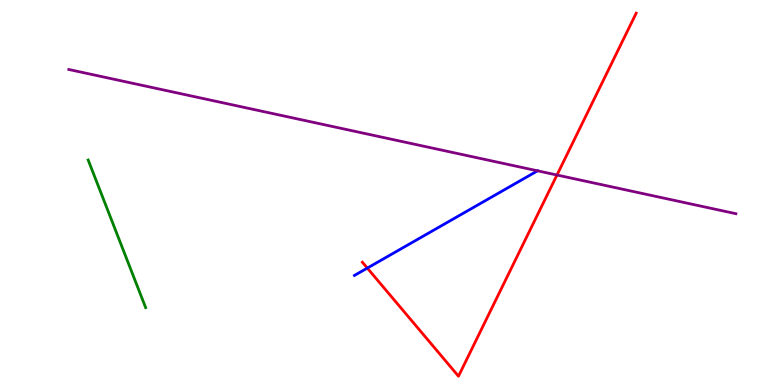[{'lines': ['blue', 'red'], 'intersections': [{'x': 4.74, 'y': 3.04}]}, {'lines': ['green', 'red'], 'intersections': []}, {'lines': ['purple', 'red'], 'intersections': [{'x': 7.19, 'y': 5.45}]}, {'lines': ['blue', 'green'], 'intersections': []}, {'lines': ['blue', 'purple'], 'intersections': []}, {'lines': ['green', 'purple'], 'intersections': []}]